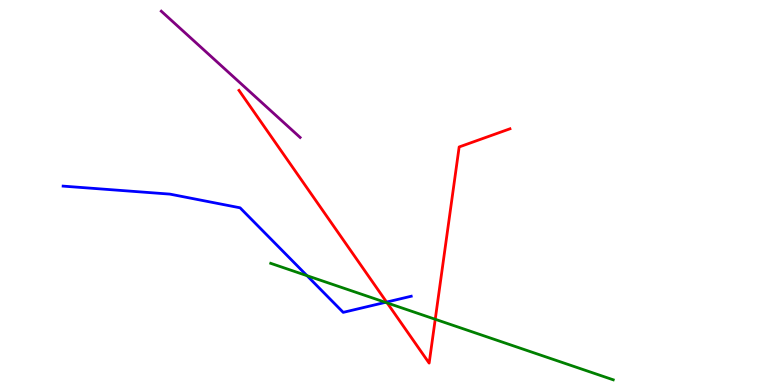[{'lines': ['blue', 'red'], 'intersections': [{'x': 4.99, 'y': 2.15}]}, {'lines': ['green', 'red'], 'intersections': [{'x': 5.0, 'y': 2.13}, {'x': 5.62, 'y': 1.71}]}, {'lines': ['purple', 'red'], 'intersections': []}, {'lines': ['blue', 'green'], 'intersections': [{'x': 3.96, 'y': 2.84}, {'x': 4.97, 'y': 2.15}]}, {'lines': ['blue', 'purple'], 'intersections': []}, {'lines': ['green', 'purple'], 'intersections': []}]